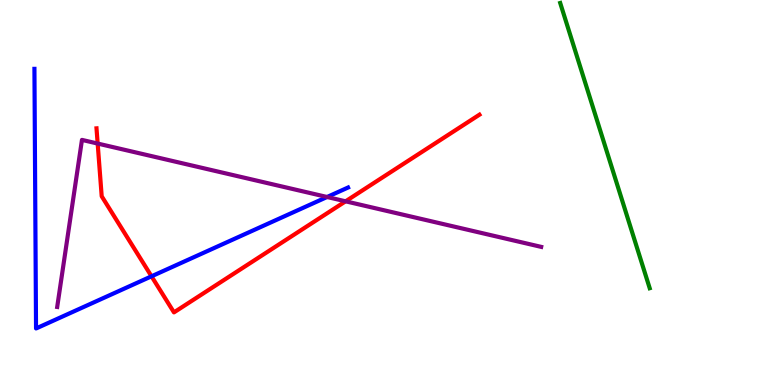[{'lines': ['blue', 'red'], 'intersections': [{'x': 1.96, 'y': 2.82}]}, {'lines': ['green', 'red'], 'intersections': []}, {'lines': ['purple', 'red'], 'intersections': [{'x': 1.26, 'y': 6.27}, {'x': 4.46, 'y': 4.77}]}, {'lines': ['blue', 'green'], 'intersections': []}, {'lines': ['blue', 'purple'], 'intersections': [{'x': 4.22, 'y': 4.88}]}, {'lines': ['green', 'purple'], 'intersections': []}]